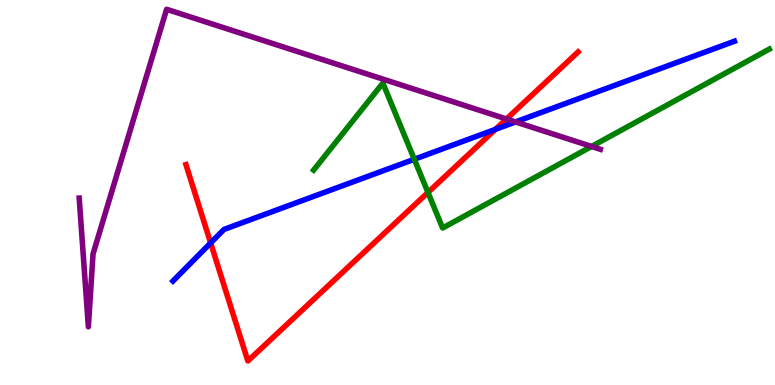[{'lines': ['blue', 'red'], 'intersections': [{'x': 2.72, 'y': 3.69}, {'x': 6.39, 'y': 6.64}]}, {'lines': ['green', 'red'], 'intersections': [{'x': 5.52, 'y': 5.0}]}, {'lines': ['purple', 'red'], 'intersections': [{'x': 6.53, 'y': 6.91}]}, {'lines': ['blue', 'green'], 'intersections': [{'x': 5.35, 'y': 5.86}]}, {'lines': ['blue', 'purple'], 'intersections': [{'x': 6.65, 'y': 6.83}]}, {'lines': ['green', 'purple'], 'intersections': [{'x': 7.63, 'y': 6.2}]}]